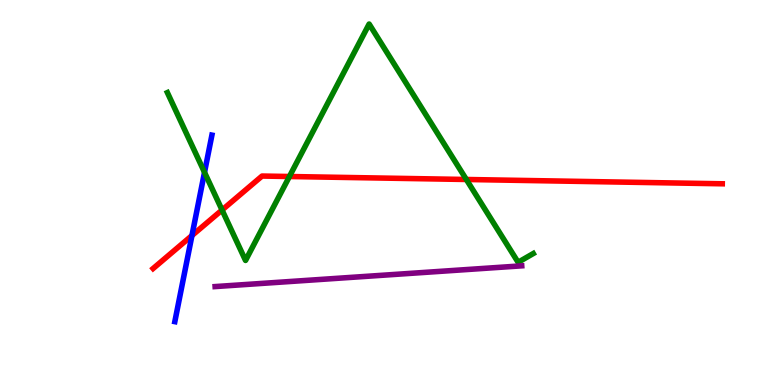[{'lines': ['blue', 'red'], 'intersections': [{'x': 2.48, 'y': 3.88}]}, {'lines': ['green', 'red'], 'intersections': [{'x': 2.87, 'y': 4.55}, {'x': 3.73, 'y': 5.42}, {'x': 6.02, 'y': 5.34}]}, {'lines': ['purple', 'red'], 'intersections': []}, {'lines': ['blue', 'green'], 'intersections': [{'x': 2.64, 'y': 5.52}]}, {'lines': ['blue', 'purple'], 'intersections': []}, {'lines': ['green', 'purple'], 'intersections': []}]